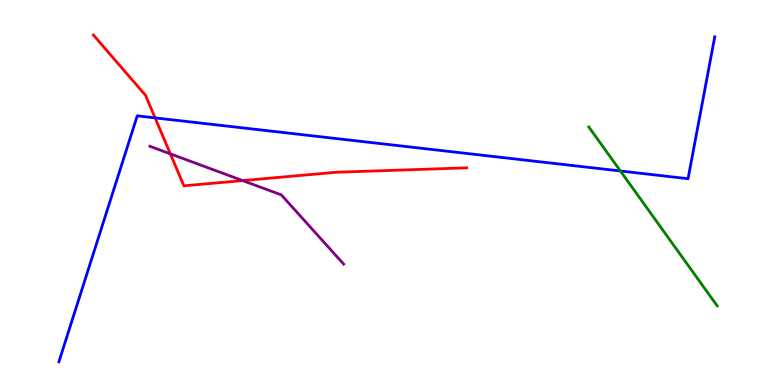[{'lines': ['blue', 'red'], 'intersections': [{'x': 2.0, 'y': 6.94}]}, {'lines': ['green', 'red'], 'intersections': []}, {'lines': ['purple', 'red'], 'intersections': [{'x': 2.2, 'y': 6.0}, {'x': 3.13, 'y': 5.31}]}, {'lines': ['blue', 'green'], 'intersections': [{'x': 8.01, 'y': 5.56}]}, {'lines': ['blue', 'purple'], 'intersections': []}, {'lines': ['green', 'purple'], 'intersections': []}]